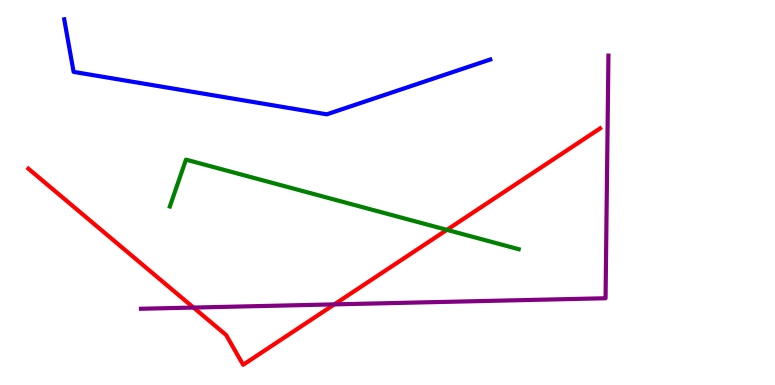[{'lines': ['blue', 'red'], 'intersections': []}, {'lines': ['green', 'red'], 'intersections': [{'x': 5.77, 'y': 4.03}]}, {'lines': ['purple', 'red'], 'intersections': [{'x': 2.5, 'y': 2.01}, {'x': 4.31, 'y': 2.09}]}, {'lines': ['blue', 'green'], 'intersections': []}, {'lines': ['blue', 'purple'], 'intersections': []}, {'lines': ['green', 'purple'], 'intersections': []}]